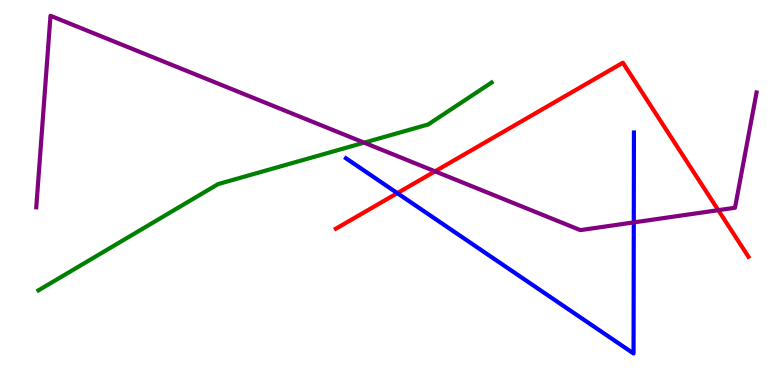[{'lines': ['blue', 'red'], 'intersections': [{'x': 5.13, 'y': 4.98}]}, {'lines': ['green', 'red'], 'intersections': []}, {'lines': ['purple', 'red'], 'intersections': [{'x': 5.61, 'y': 5.55}, {'x': 9.27, 'y': 4.54}]}, {'lines': ['blue', 'green'], 'intersections': []}, {'lines': ['blue', 'purple'], 'intersections': [{'x': 8.18, 'y': 4.22}]}, {'lines': ['green', 'purple'], 'intersections': [{'x': 4.7, 'y': 6.29}]}]